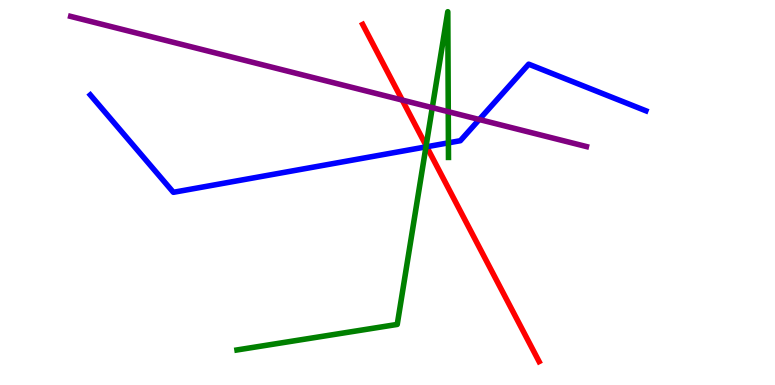[{'lines': ['blue', 'red'], 'intersections': [{'x': 5.51, 'y': 6.19}]}, {'lines': ['green', 'red'], 'intersections': [{'x': 5.5, 'y': 6.22}]}, {'lines': ['purple', 'red'], 'intersections': [{'x': 5.19, 'y': 7.4}]}, {'lines': ['blue', 'green'], 'intersections': [{'x': 5.5, 'y': 6.18}, {'x': 5.79, 'y': 6.29}]}, {'lines': ['blue', 'purple'], 'intersections': [{'x': 6.18, 'y': 6.9}]}, {'lines': ['green', 'purple'], 'intersections': [{'x': 5.58, 'y': 7.2}, {'x': 5.78, 'y': 7.1}]}]